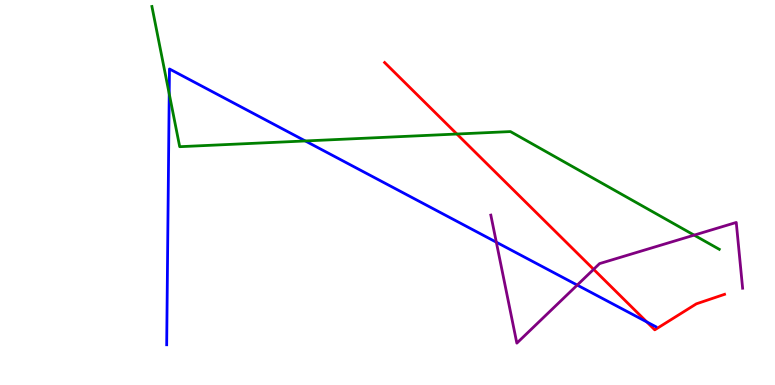[{'lines': ['blue', 'red'], 'intersections': [{'x': 8.35, 'y': 1.64}]}, {'lines': ['green', 'red'], 'intersections': [{'x': 5.9, 'y': 6.52}]}, {'lines': ['purple', 'red'], 'intersections': [{'x': 7.66, 'y': 3.0}]}, {'lines': ['blue', 'green'], 'intersections': [{'x': 2.18, 'y': 7.56}, {'x': 3.94, 'y': 6.34}]}, {'lines': ['blue', 'purple'], 'intersections': [{'x': 6.4, 'y': 3.71}, {'x': 7.45, 'y': 2.6}]}, {'lines': ['green', 'purple'], 'intersections': [{'x': 8.96, 'y': 3.89}]}]